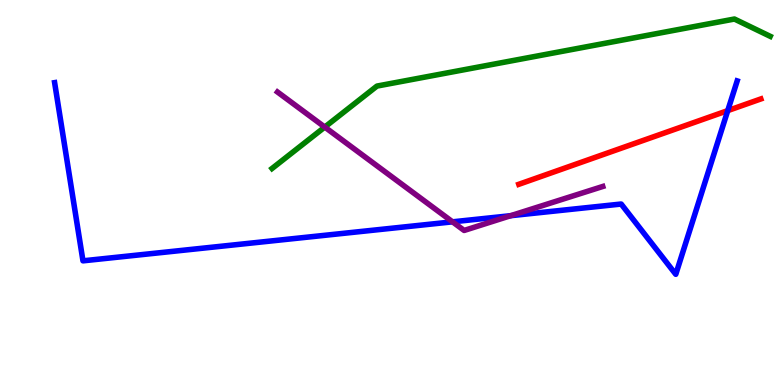[{'lines': ['blue', 'red'], 'intersections': [{'x': 9.39, 'y': 7.13}]}, {'lines': ['green', 'red'], 'intersections': []}, {'lines': ['purple', 'red'], 'intersections': []}, {'lines': ['blue', 'green'], 'intersections': []}, {'lines': ['blue', 'purple'], 'intersections': [{'x': 5.84, 'y': 4.24}, {'x': 6.59, 'y': 4.4}]}, {'lines': ['green', 'purple'], 'intersections': [{'x': 4.19, 'y': 6.7}]}]